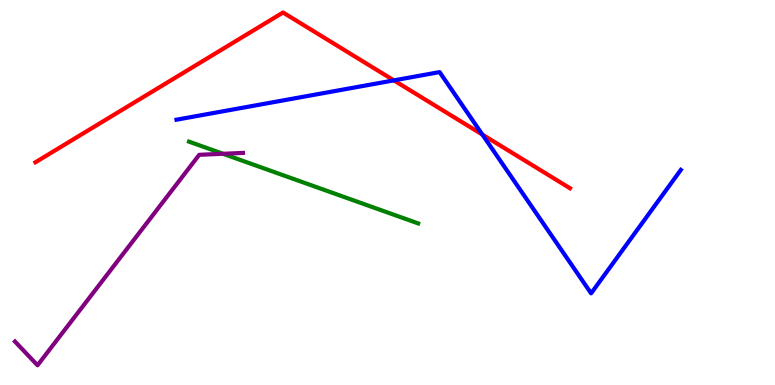[{'lines': ['blue', 'red'], 'intersections': [{'x': 5.08, 'y': 7.91}, {'x': 6.22, 'y': 6.5}]}, {'lines': ['green', 'red'], 'intersections': []}, {'lines': ['purple', 'red'], 'intersections': []}, {'lines': ['blue', 'green'], 'intersections': []}, {'lines': ['blue', 'purple'], 'intersections': []}, {'lines': ['green', 'purple'], 'intersections': [{'x': 2.88, 'y': 6.01}]}]